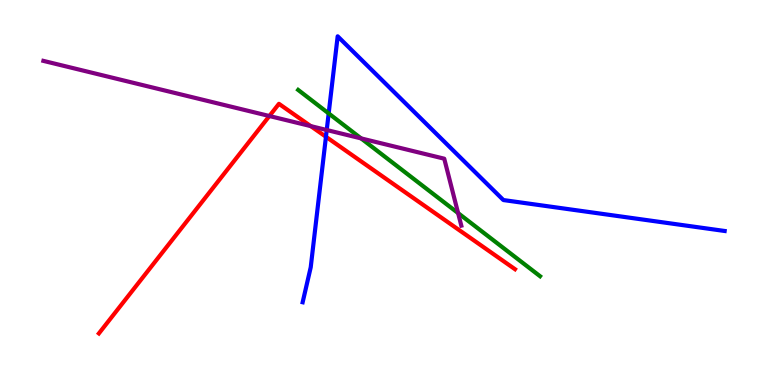[{'lines': ['blue', 'red'], 'intersections': [{'x': 4.21, 'y': 6.45}]}, {'lines': ['green', 'red'], 'intersections': []}, {'lines': ['purple', 'red'], 'intersections': [{'x': 3.48, 'y': 6.99}, {'x': 4.01, 'y': 6.72}]}, {'lines': ['blue', 'green'], 'intersections': [{'x': 4.24, 'y': 7.05}]}, {'lines': ['blue', 'purple'], 'intersections': [{'x': 4.22, 'y': 6.62}]}, {'lines': ['green', 'purple'], 'intersections': [{'x': 4.66, 'y': 6.41}, {'x': 5.91, 'y': 4.46}]}]